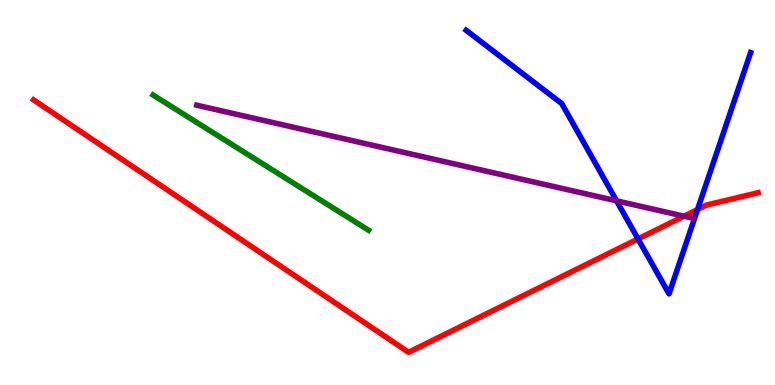[{'lines': ['blue', 'red'], 'intersections': [{'x': 8.23, 'y': 3.79}, {'x': 9.0, 'y': 4.56}]}, {'lines': ['green', 'red'], 'intersections': []}, {'lines': ['purple', 'red'], 'intersections': [{'x': 8.83, 'y': 4.38}]}, {'lines': ['blue', 'green'], 'intersections': []}, {'lines': ['blue', 'purple'], 'intersections': [{'x': 7.96, 'y': 4.78}]}, {'lines': ['green', 'purple'], 'intersections': []}]